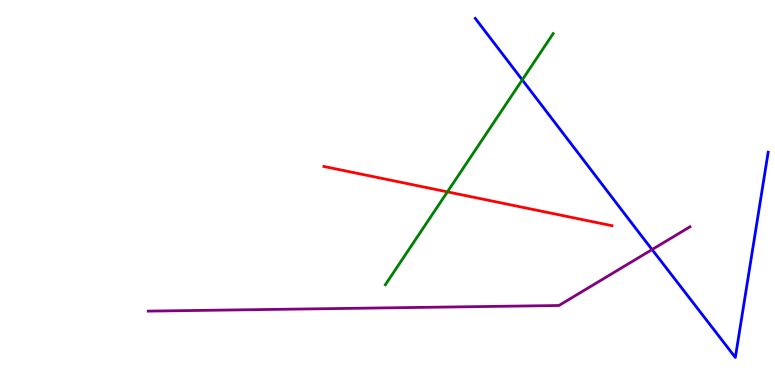[{'lines': ['blue', 'red'], 'intersections': []}, {'lines': ['green', 'red'], 'intersections': [{'x': 5.77, 'y': 5.02}]}, {'lines': ['purple', 'red'], 'intersections': []}, {'lines': ['blue', 'green'], 'intersections': [{'x': 6.74, 'y': 7.93}]}, {'lines': ['blue', 'purple'], 'intersections': [{'x': 8.41, 'y': 3.52}]}, {'lines': ['green', 'purple'], 'intersections': []}]